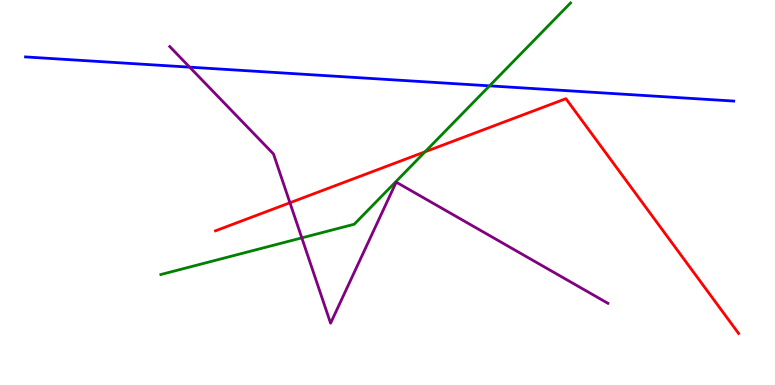[{'lines': ['blue', 'red'], 'intersections': []}, {'lines': ['green', 'red'], 'intersections': [{'x': 5.48, 'y': 6.06}]}, {'lines': ['purple', 'red'], 'intersections': [{'x': 3.74, 'y': 4.73}]}, {'lines': ['blue', 'green'], 'intersections': [{'x': 6.32, 'y': 7.77}]}, {'lines': ['blue', 'purple'], 'intersections': [{'x': 2.45, 'y': 8.26}]}, {'lines': ['green', 'purple'], 'intersections': [{'x': 3.89, 'y': 3.82}]}]